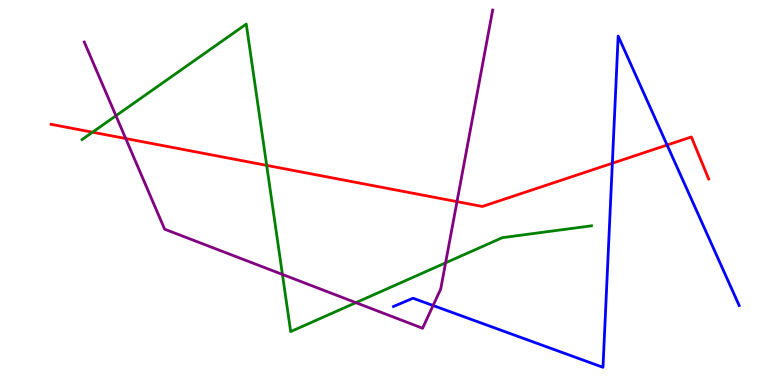[{'lines': ['blue', 'red'], 'intersections': [{'x': 7.9, 'y': 5.76}, {'x': 8.61, 'y': 6.23}]}, {'lines': ['green', 'red'], 'intersections': [{'x': 1.19, 'y': 6.57}, {'x': 3.44, 'y': 5.7}]}, {'lines': ['purple', 'red'], 'intersections': [{'x': 1.62, 'y': 6.4}, {'x': 5.9, 'y': 4.76}]}, {'lines': ['blue', 'green'], 'intersections': []}, {'lines': ['blue', 'purple'], 'intersections': [{'x': 5.59, 'y': 2.06}]}, {'lines': ['green', 'purple'], 'intersections': [{'x': 1.5, 'y': 6.99}, {'x': 3.64, 'y': 2.87}, {'x': 4.59, 'y': 2.14}, {'x': 5.75, 'y': 3.17}]}]